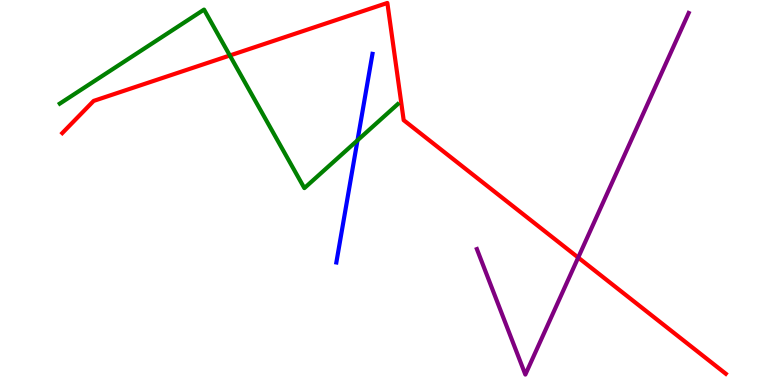[{'lines': ['blue', 'red'], 'intersections': []}, {'lines': ['green', 'red'], 'intersections': [{'x': 2.97, 'y': 8.56}]}, {'lines': ['purple', 'red'], 'intersections': [{'x': 7.46, 'y': 3.31}]}, {'lines': ['blue', 'green'], 'intersections': [{'x': 4.61, 'y': 6.36}]}, {'lines': ['blue', 'purple'], 'intersections': []}, {'lines': ['green', 'purple'], 'intersections': []}]